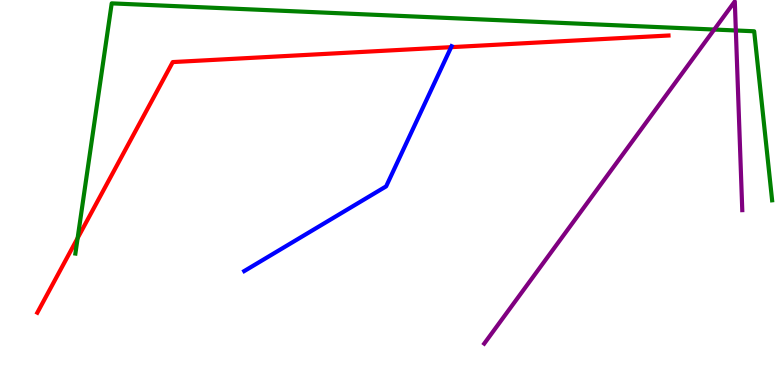[{'lines': ['blue', 'red'], 'intersections': [{'x': 5.82, 'y': 8.78}]}, {'lines': ['green', 'red'], 'intersections': [{'x': 1.0, 'y': 3.82}]}, {'lines': ['purple', 'red'], 'intersections': []}, {'lines': ['blue', 'green'], 'intersections': []}, {'lines': ['blue', 'purple'], 'intersections': []}, {'lines': ['green', 'purple'], 'intersections': [{'x': 9.22, 'y': 9.23}, {'x': 9.49, 'y': 9.21}]}]